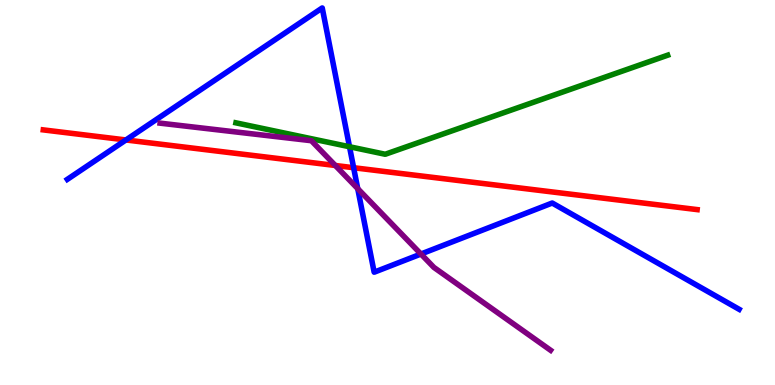[{'lines': ['blue', 'red'], 'intersections': [{'x': 1.62, 'y': 6.36}, {'x': 4.56, 'y': 5.64}]}, {'lines': ['green', 'red'], 'intersections': []}, {'lines': ['purple', 'red'], 'intersections': [{'x': 4.33, 'y': 5.7}]}, {'lines': ['blue', 'green'], 'intersections': [{'x': 4.51, 'y': 6.19}]}, {'lines': ['blue', 'purple'], 'intersections': [{'x': 4.62, 'y': 5.1}, {'x': 5.43, 'y': 3.4}]}, {'lines': ['green', 'purple'], 'intersections': []}]